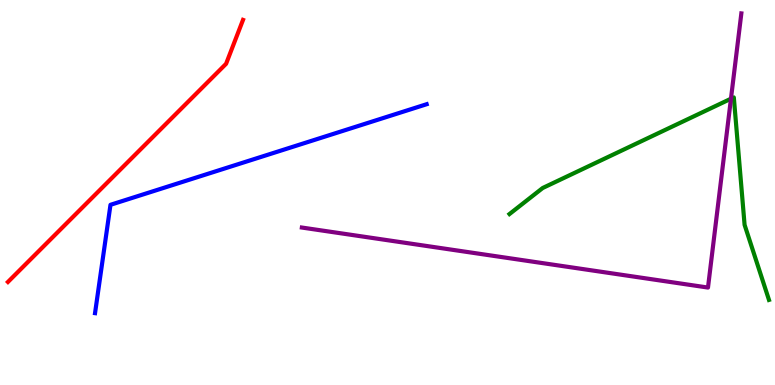[{'lines': ['blue', 'red'], 'intersections': []}, {'lines': ['green', 'red'], 'intersections': []}, {'lines': ['purple', 'red'], 'intersections': []}, {'lines': ['blue', 'green'], 'intersections': []}, {'lines': ['blue', 'purple'], 'intersections': []}, {'lines': ['green', 'purple'], 'intersections': [{'x': 9.43, 'y': 7.44}]}]